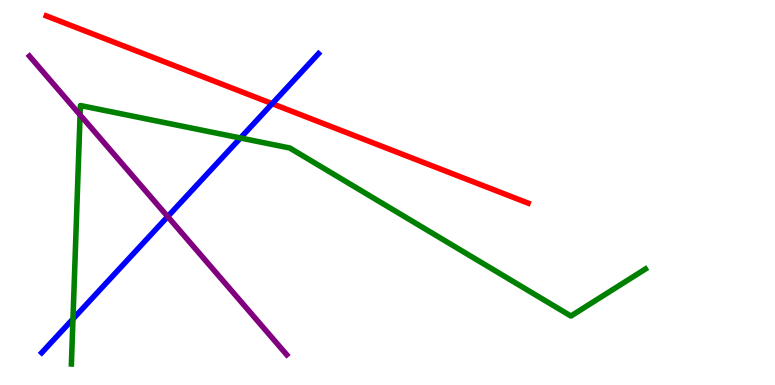[{'lines': ['blue', 'red'], 'intersections': [{'x': 3.51, 'y': 7.31}]}, {'lines': ['green', 'red'], 'intersections': []}, {'lines': ['purple', 'red'], 'intersections': []}, {'lines': ['blue', 'green'], 'intersections': [{'x': 0.942, 'y': 1.72}, {'x': 3.1, 'y': 6.42}]}, {'lines': ['blue', 'purple'], 'intersections': [{'x': 2.16, 'y': 4.37}]}, {'lines': ['green', 'purple'], 'intersections': [{'x': 1.03, 'y': 7.02}]}]